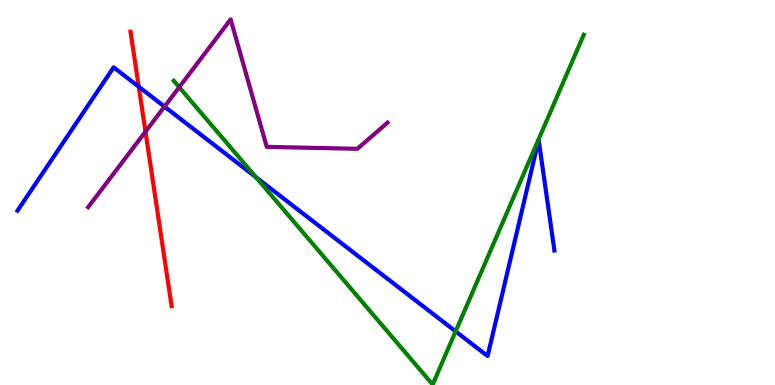[{'lines': ['blue', 'red'], 'intersections': [{'x': 1.79, 'y': 7.75}]}, {'lines': ['green', 'red'], 'intersections': []}, {'lines': ['purple', 'red'], 'intersections': [{'x': 1.88, 'y': 6.58}]}, {'lines': ['blue', 'green'], 'intersections': [{'x': 3.3, 'y': 5.4}, {'x': 5.88, 'y': 1.39}]}, {'lines': ['blue', 'purple'], 'intersections': [{'x': 2.12, 'y': 7.23}]}, {'lines': ['green', 'purple'], 'intersections': [{'x': 2.31, 'y': 7.73}]}]